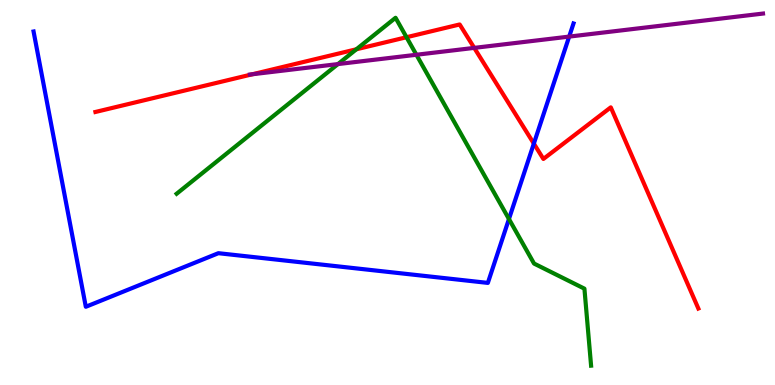[{'lines': ['blue', 'red'], 'intersections': [{'x': 6.89, 'y': 6.27}]}, {'lines': ['green', 'red'], 'intersections': [{'x': 4.6, 'y': 8.72}, {'x': 5.25, 'y': 9.03}]}, {'lines': ['purple', 'red'], 'intersections': [{'x': 3.26, 'y': 8.07}, {'x': 6.12, 'y': 8.76}]}, {'lines': ['blue', 'green'], 'intersections': [{'x': 6.57, 'y': 4.31}]}, {'lines': ['blue', 'purple'], 'intersections': [{'x': 7.34, 'y': 9.05}]}, {'lines': ['green', 'purple'], 'intersections': [{'x': 4.36, 'y': 8.34}, {'x': 5.37, 'y': 8.58}]}]